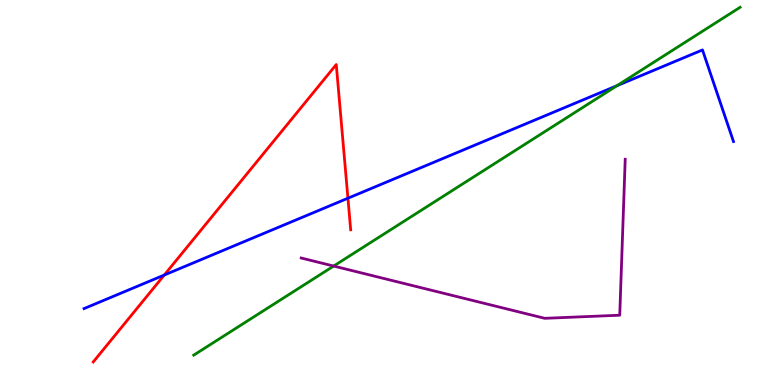[{'lines': ['blue', 'red'], 'intersections': [{'x': 2.12, 'y': 2.86}, {'x': 4.49, 'y': 4.85}]}, {'lines': ['green', 'red'], 'intersections': []}, {'lines': ['purple', 'red'], 'intersections': []}, {'lines': ['blue', 'green'], 'intersections': [{'x': 7.96, 'y': 7.77}]}, {'lines': ['blue', 'purple'], 'intersections': []}, {'lines': ['green', 'purple'], 'intersections': [{'x': 4.31, 'y': 3.09}]}]